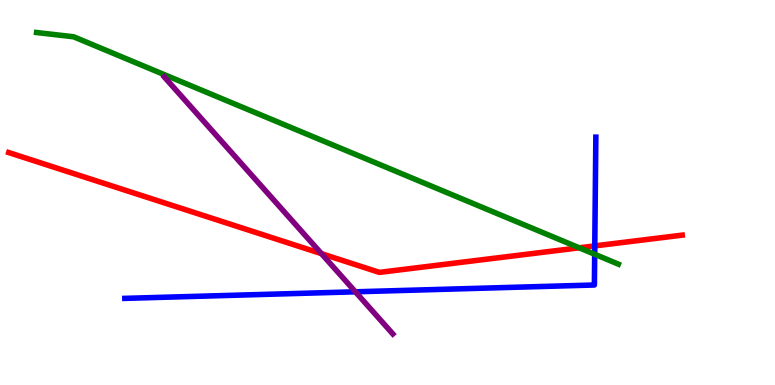[{'lines': ['blue', 'red'], 'intersections': [{'x': 7.67, 'y': 3.61}]}, {'lines': ['green', 'red'], 'intersections': [{'x': 7.47, 'y': 3.56}]}, {'lines': ['purple', 'red'], 'intersections': [{'x': 4.15, 'y': 3.41}]}, {'lines': ['blue', 'green'], 'intersections': [{'x': 7.67, 'y': 3.4}]}, {'lines': ['blue', 'purple'], 'intersections': [{'x': 4.59, 'y': 2.42}]}, {'lines': ['green', 'purple'], 'intersections': []}]